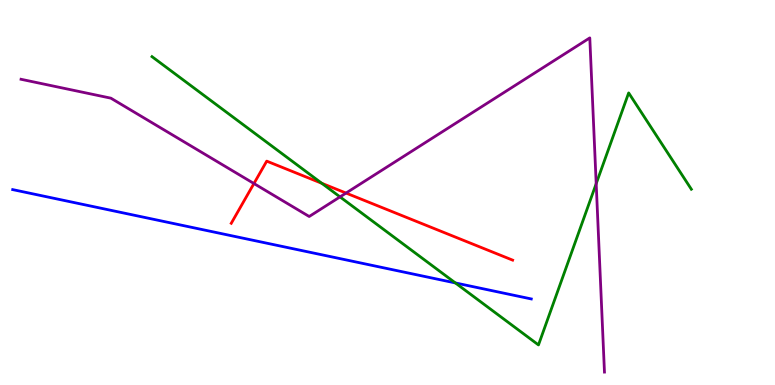[{'lines': ['blue', 'red'], 'intersections': []}, {'lines': ['green', 'red'], 'intersections': [{'x': 4.15, 'y': 5.24}]}, {'lines': ['purple', 'red'], 'intersections': [{'x': 3.28, 'y': 5.23}, {'x': 4.46, 'y': 4.99}]}, {'lines': ['blue', 'green'], 'intersections': [{'x': 5.88, 'y': 2.65}]}, {'lines': ['blue', 'purple'], 'intersections': []}, {'lines': ['green', 'purple'], 'intersections': [{'x': 4.39, 'y': 4.89}, {'x': 7.69, 'y': 5.23}]}]